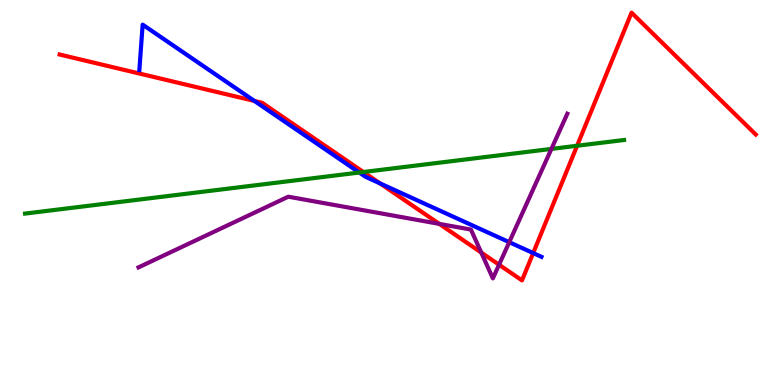[{'lines': ['blue', 'red'], 'intersections': [{'x': 3.28, 'y': 7.38}, {'x': 4.9, 'y': 5.24}, {'x': 6.88, 'y': 3.43}]}, {'lines': ['green', 'red'], 'intersections': [{'x': 4.69, 'y': 5.53}, {'x': 7.45, 'y': 6.21}]}, {'lines': ['purple', 'red'], 'intersections': [{'x': 5.67, 'y': 4.18}, {'x': 6.21, 'y': 3.44}, {'x': 6.44, 'y': 3.12}]}, {'lines': ['blue', 'green'], 'intersections': [{'x': 4.64, 'y': 5.52}]}, {'lines': ['blue', 'purple'], 'intersections': [{'x': 6.57, 'y': 3.71}]}, {'lines': ['green', 'purple'], 'intersections': [{'x': 7.12, 'y': 6.13}]}]